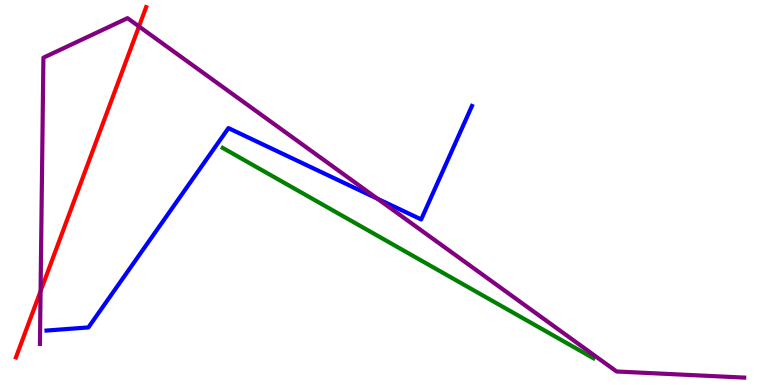[{'lines': ['blue', 'red'], 'intersections': []}, {'lines': ['green', 'red'], 'intersections': []}, {'lines': ['purple', 'red'], 'intersections': [{'x': 0.523, 'y': 2.44}, {'x': 1.79, 'y': 9.31}]}, {'lines': ['blue', 'green'], 'intersections': []}, {'lines': ['blue', 'purple'], 'intersections': [{'x': 4.87, 'y': 4.84}]}, {'lines': ['green', 'purple'], 'intersections': []}]